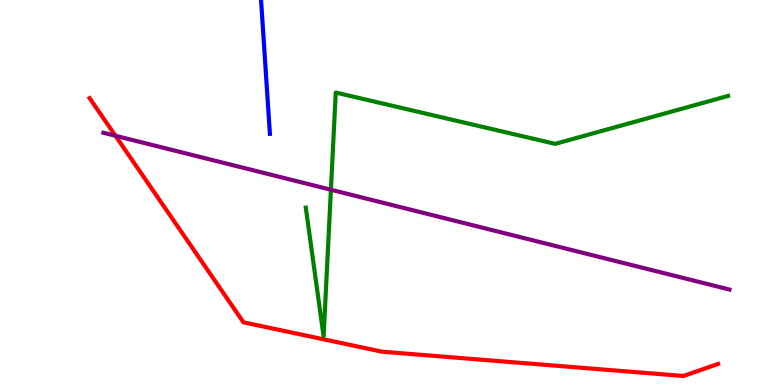[{'lines': ['blue', 'red'], 'intersections': []}, {'lines': ['green', 'red'], 'intersections': []}, {'lines': ['purple', 'red'], 'intersections': [{'x': 1.49, 'y': 6.47}]}, {'lines': ['blue', 'green'], 'intersections': []}, {'lines': ['blue', 'purple'], 'intersections': []}, {'lines': ['green', 'purple'], 'intersections': [{'x': 4.27, 'y': 5.07}]}]